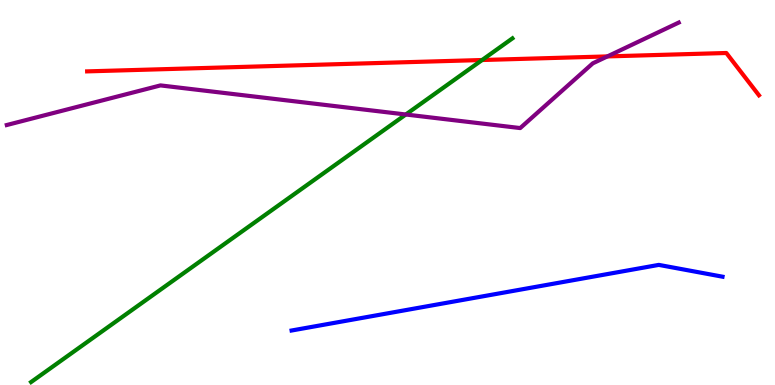[{'lines': ['blue', 'red'], 'intersections': []}, {'lines': ['green', 'red'], 'intersections': [{'x': 6.22, 'y': 8.44}]}, {'lines': ['purple', 'red'], 'intersections': [{'x': 7.84, 'y': 8.53}]}, {'lines': ['blue', 'green'], 'intersections': []}, {'lines': ['blue', 'purple'], 'intersections': []}, {'lines': ['green', 'purple'], 'intersections': [{'x': 5.24, 'y': 7.03}]}]